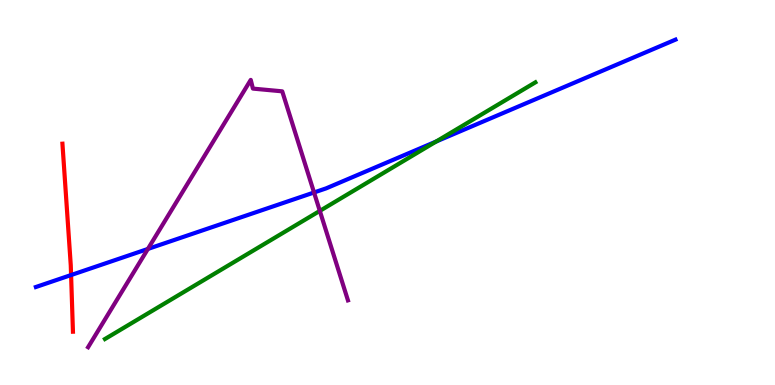[{'lines': ['blue', 'red'], 'intersections': [{'x': 0.917, 'y': 2.86}]}, {'lines': ['green', 'red'], 'intersections': []}, {'lines': ['purple', 'red'], 'intersections': []}, {'lines': ['blue', 'green'], 'intersections': [{'x': 5.63, 'y': 6.32}]}, {'lines': ['blue', 'purple'], 'intersections': [{'x': 1.91, 'y': 3.53}, {'x': 4.05, 'y': 5.0}]}, {'lines': ['green', 'purple'], 'intersections': [{'x': 4.13, 'y': 4.52}]}]